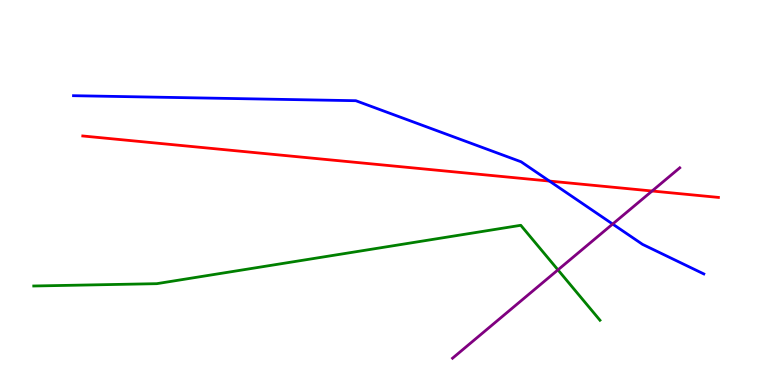[{'lines': ['blue', 'red'], 'intersections': [{'x': 7.09, 'y': 5.3}]}, {'lines': ['green', 'red'], 'intersections': []}, {'lines': ['purple', 'red'], 'intersections': [{'x': 8.41, 'y': 5.04}]}, {'lines': ['blue', 'green'], 'intersections': []}, {'lines': ['blue', 'purple'], 'intersections': [{'x': 7.91, 'y': 4.18}]}, {'lines': ['green', 'purple'], 'intersections': [{'x': 7.2, 'y': 2.99}]}]